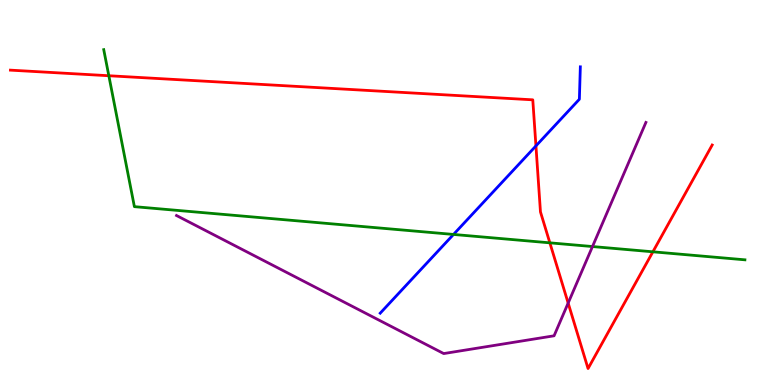[{'lines': ['blue', 'red'], 'intersections': [{'x': 6.92, 'y': 6.21}]}, {'lines': ['green', 'red'], 'intersections': [{'x': 1.4, 'y': 8.03}, {'x': 7.09, 'y': 3.69}, {'x': 8.42, 'y': 3.46}]}, {'lines': ['purple', 'red'], 'intersections': [{'x': 7.33, 'y': 2.13}]}, {'lines': ['blue', 'green'], 'intersections': [{'x': 5.85, 'y': 3.91}]}, {'lines': ['blue', 'purple'], 'intersections': []}, {'lines': ['green', 'purple'], 'intersections': [{'x': 7.64, 'y': 3.6}]}]